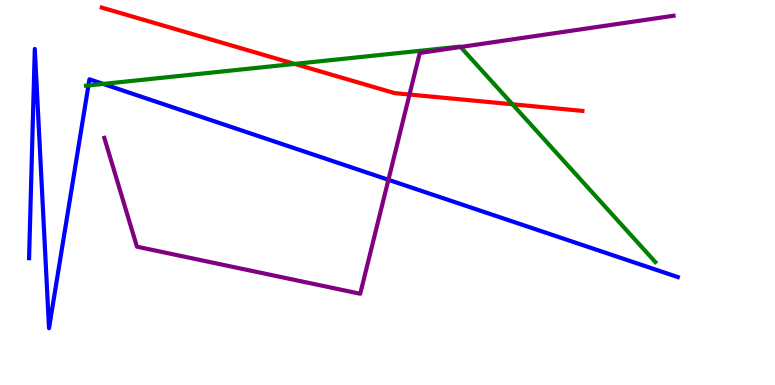[{'lines': ['blue', 'red'], 'intersections': []}, {'lines': ['green', 'red'], 'intersections': [{'x': 3.8, 'y': 8.34}, {'x': 6.61, 'y': 7.29}]}, {'lines': ['purple', 'red'], 'intersections': [{'x': 5.28, 'y': 7.54}]}, {'lines': ['blue', 'green'], 'intersections': [{'x': 1.14, 'y': 7.78}, {'x': 1.33, 'y': 7.82}]}, {'lines': ['blue', 'purple'], 'intersections': [{'x': 5.01, 'y': 5.33}]}, {'lines': ['green', 'purple'], 'intersections': [{'x': 5.94, 'y': 8.78}]}]